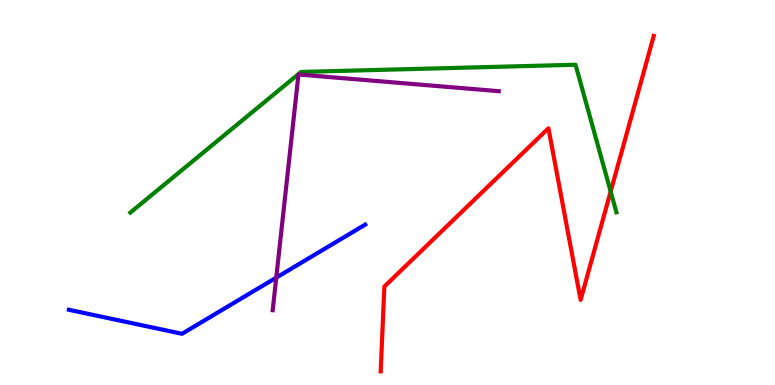[{'lines': ['blue', 'red'], 'intersections': []}, {'lines': ['green', 'red'], 'intersections': [{'x': 7.88, 'y': 5.03}]}, {'lines': ['purple', 'red'], 'intersections': []}, {'lines': ['blue', 'green'], 'intersections': []}, {'lines': ['blue', 'purple'], 'intersections': [{'x': 3.56, 'y': 2.79}]}, {'lines': ['green', 'purple'], 'intersections': []}]